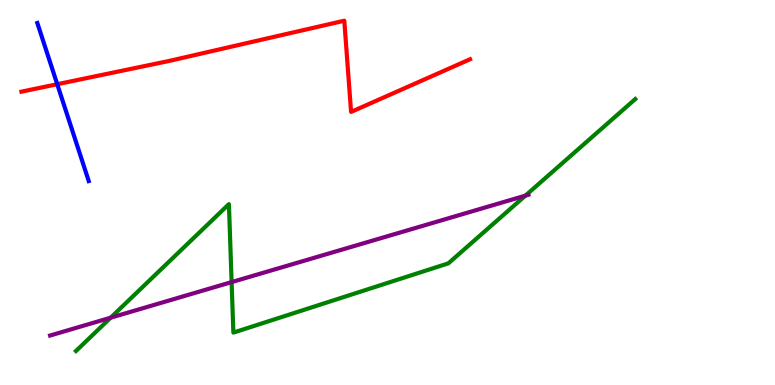[{'lines': ['blue', 'red'], 'intersections': [{'x': 0.739, 'y': 7.81}]}, {'lines': ['green', 'red'], 'intersections': []}, {'lines': ['purple', 'red'], 'intersections': []}, {'lines': ['blue', 'green'], 'intersections': []}, {'lines': ['blue', 'purple'], 'intersections': []}, {'lines': ['green', 'purple'], 'intersections': [{'x': 1.43, 'y': 1.75}, {'x': 2.99, 'y': 2.67}, {'x': 6.78, 'y': 4.92}]}]